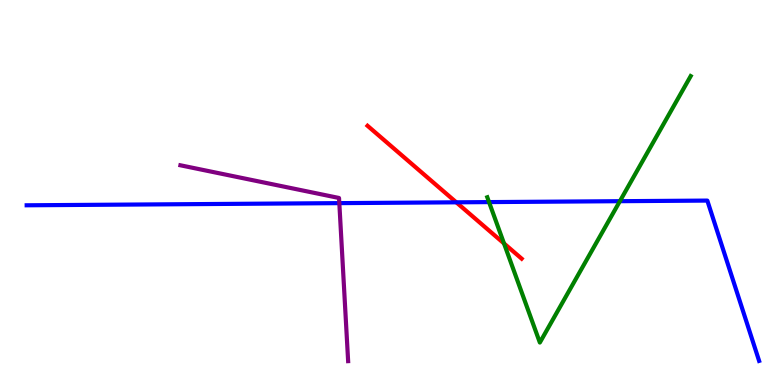[{'lines': ['blue', 'red'], 'intersections': [{'x': 5.89, 'y': 4.74}]}, {'lines': ['green', 'red'], 'intersections': [{'x': 6.5, 'y': 3.68}]}, {'lines': ['purple', 'red'], 'intersections': []}, {'lines': ['blue', 'green'], 'intersections': [{'x': 6.31, 'y': 4.75}, {'x': 8.0, 'y': 4.77}]}, {'lines': ['blue', 'purple'], 'intersections': [{'x': 4.38, 'y': 4.72}]}, {'lines': ['green', 'purple'], 'intersections': []}]